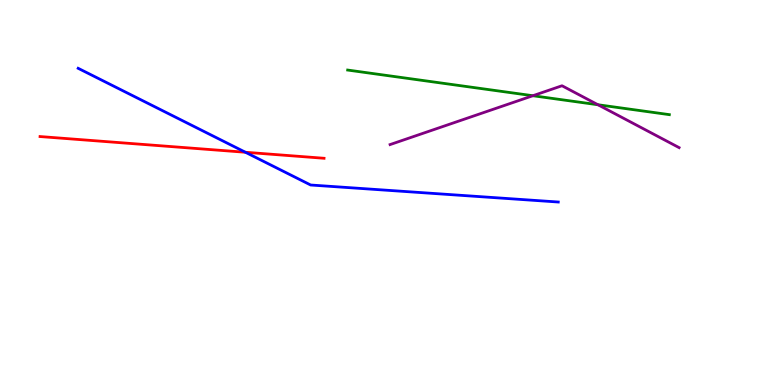[{'lines': ['blue', 'red'], 'intersections': [{'x': 3.17, 'y': 6.05}]}, {'lines': ['green', 'red'], 'intersections': []}, {'lines': ['purple', 'red'], 'intersections': []}, {'lines': ['blue', 'green'], 'intersections': []}, {'lines': ['blue', 'purple'], 'intersections': []}, {'lines': ['green', 'purple'], 'intersections': [{'x': 6.88, 'y': 7.51}, {'x': 7.72, 'y': 7.28}]}]